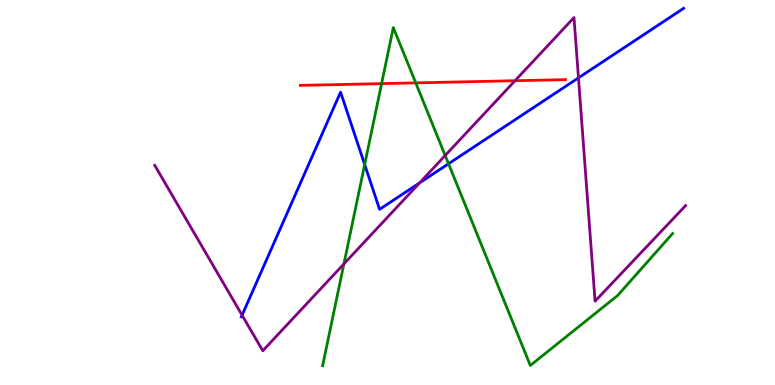[{'lines': ['blue', 'red'], 'intersections': []}, {'lines': ['green', 'red'], 'intersections': [{'x': 4.92, 'y': 7.83}, {'x': 5.36, 'y': 7.85}]}, {'lines': ['purple', 'red'], 'intersections': [{'x': 6.65, 'y': 7.9}]}, {'lines': ['blue', 'green'], 'intersections': [{'x': 4.71, 'y': 5.73}, {'x': 5.79, 'y': 5.75}]}, {'lines': ['blue', 'purple'], 'intersections': [{'x': 3.12, 'y': 1.81}, {'x': 5.41, 'y': 5.25}, {'x': 7.46, 'y': 7.98}]}, {'lines': ['green', 'purple'], 'intersections': [{'x': 4.44, 'y': 3.14}, {'x': 5.74, 'y': 5.96}]}]